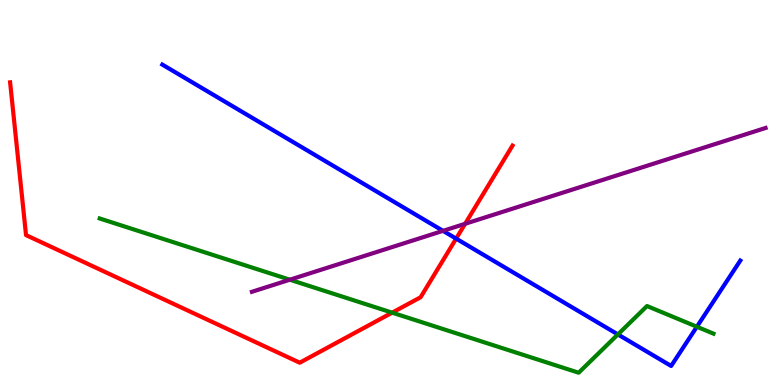[{'lines': ['blue', 'red'], 'intersections': [{'x': 5.89, 'y': 3.8}]}, {'lines': ['green', 'red'], 'intersections': [{'x': 5.06, 'y': 1.88}]}, {'lines': ['purple', 'red'], 'intersections': [{'x': 6.0, 'y': 4.19}]}, {'lines': ['blue', 'green'], 'intersections': [{'x': 7.97, 'y': 1.31}, {'x': 8.99, 'y': 1.51}]}, {'lines': ['blue', 'purple'], 'intersections': [{'x': 5.72, 'y': 4.0}]}, {'lines': ['green', 'purple'], 'intersections': [{'x': 3.74, 'y': 2.73}]}]